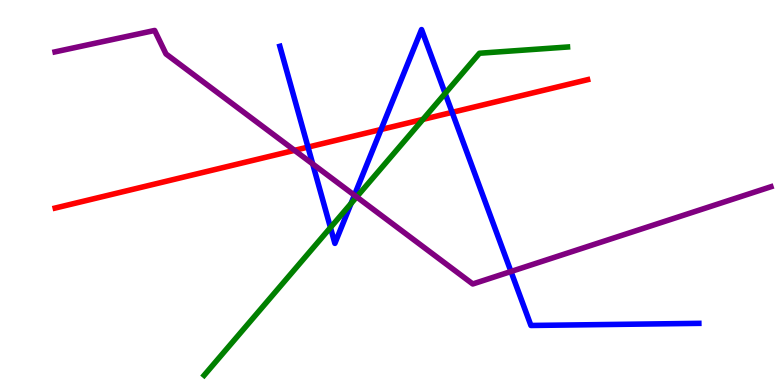[{'lines': ['blue', 'red'], 'intersections': [{'x': 3.97, 'y': 6.18}, {'x': 4.92, 'y': 6.64}, {'x': 5.83, 'y': 7.08}]}, {'lines': ['green', 'red'], 'intersections': [{'x': 5.46, 'y': 6.9}]}, {'lines': ['purple', 'red'], 'intersections': [{'x': 3.8, 'y': 6.09}]}, {'lines': ['blue', 'green'], 'intersections': [{'x': 4.26, 'y': 4.09}, {'x': 4.53, 'y': 4.72}, {'x': 5.74, 'y': 7.57}]}, {'lines': ['blue', 'purple'], 'intersections': [{'x': 4.03, 'y': 5.74}, {'x': 4.57, 'y': 4.93}, {'x': 6.59, 'y': 2.95}]}, {'lines': ['green', 'purple'], 'intersections': [{'x': 4.6, 'y': 4.89}]}]